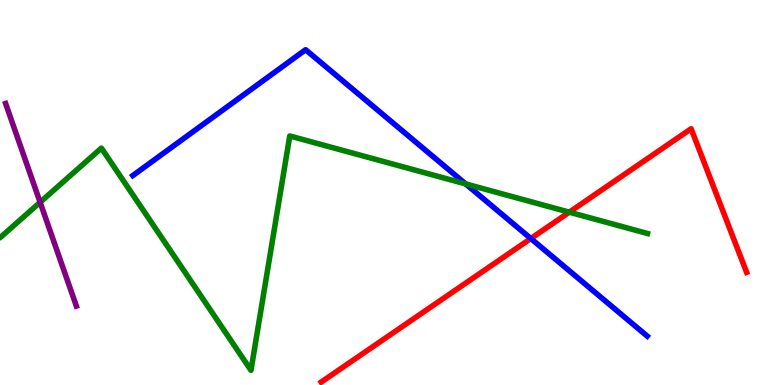[{'lines': ['blue', 'red'], 'intersections': [{'x': 6.85, 'y': 3.8}]}, {'lines': ['green', 'red'], 'intersections': [{'x': 7.35, 'y': 4.49}]}, {'lines': ['purple', 'red'], 'intersections': []}, {'lines': ['blue', 'green'], 'intersections': [{'x': 6.01, 'y': 5.22}]}, {'lines': ['blue', 'purple'], 'intersections': []}, {'lines': ['green', 'purple'], 'intersections': [{'x': 0.518, 'y': 4.75}]}]